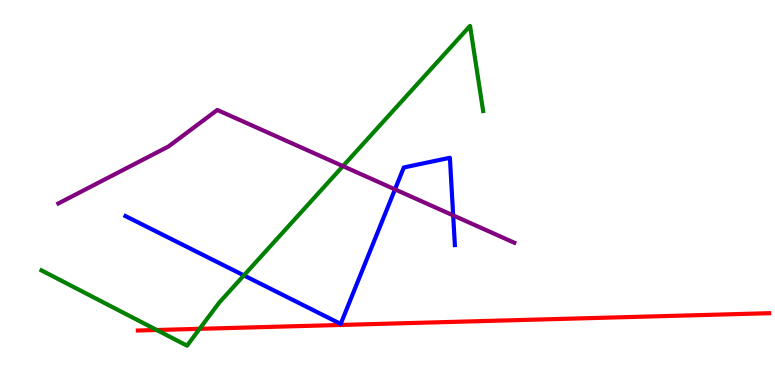[{'lines': ['blue', 'red'], 'intersections': []}, {'lines': ['green', 'red'], 'intersections': [{'x': 2.02, 'y': 1.43}, {'x': 2.58, 'y': 1.46}]}, {'lines': ['purple', 'red'], 'intersections': []}, {'lines': ['blue', 'green'], 'intersections': [{'x': 3.15, 'y': 2.85}]}, {'lines': ['blue', 'purple'], 'intersections': [{'x': 5.1, 'y': 5.08}, {'x': 5.85, 'y': 4.41}]}, {'lines': ['green', 'purple'], 'intersections': [{'x': 4.43, 'y': 5.69}]}]